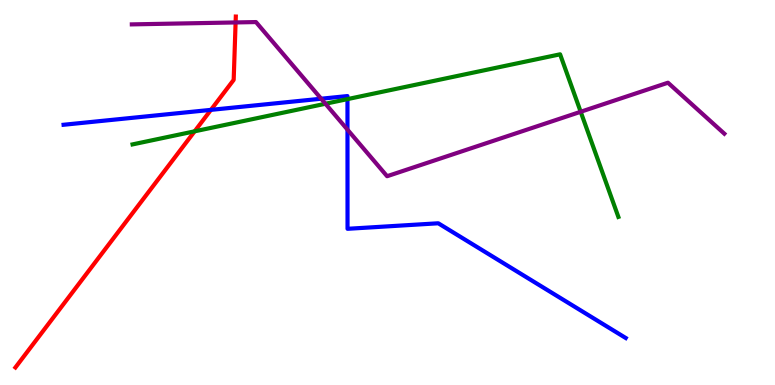[{'lines': ['blue', 'red'], 'intersections': [{'x': 2.72, 'y': 7.15}]}, {'lines': ['green', 'red'], 'intersections': [{'x': 2.51, 'y': 6.59}]}, {'lines': ['purple', 'red'], 'intersections': [{'x': 3.04, 'y': 9.42}]}, {'lines': ['blue', 'green'], 'intersections': [{'x': 4.48, 'y': 7.43}]}, {'lines': ['blue', 'purple'], 'intersections': [{'x': 4.14, 'y': 7.44}, {'x': 4.48, 'y': 6.63}]}, {'lines': ['green', 'purple'], 'intersections': [{'x': 4.2, 'y': 7.31}, {'x': 7.49, 'y': 7.1}]}]